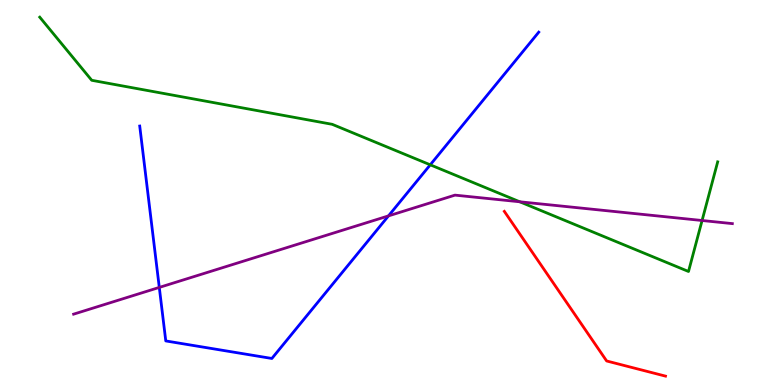[{'lines': ['blue', 'red'], 'intersections': []}, {'lines': ['green', 'red'], 'intersections': []}, {'lines': ['purple', 'red'], 'intersections': []}, {'lines': ['blue', 'green'], 'intersections': [{'x': 5.55, 'y': 5.72}]}, {'lines': ['blue', 'purple'], 'intersections': [{'x': 2.06, 'y': 2.53}, {'x': 5.01, 'y': 4.39}]}, {'lines': ['green', 'purple'], 'intersections': [{'x': 6.71, 'y': 4.76}, {'x': 9.06, 'y': 4.27}]}]